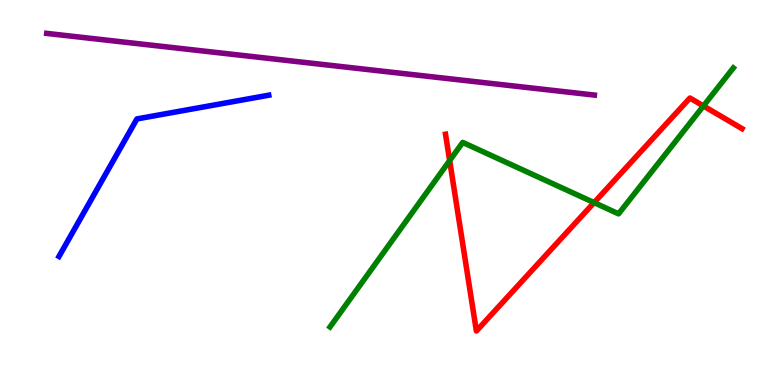[{'lines': ['blue', 'red'], 'intersections': []}, {'lines': ['green', 'red'], 'intersections': [{'x': 5.8, 'y': 5.83}, {'x': 7.67, 'y': 4.74}, {'x': 9.08, 'y': 7.25}]}, {'lines': ['purple', 'red'], 'intersections': []}, {'lines': ['blue', 'green'], 'intersections': []}, {'lines': ['blue', 'purple'], 'intersections': []}, {'lines': ['green', 'purple'], 'intersections': []}]